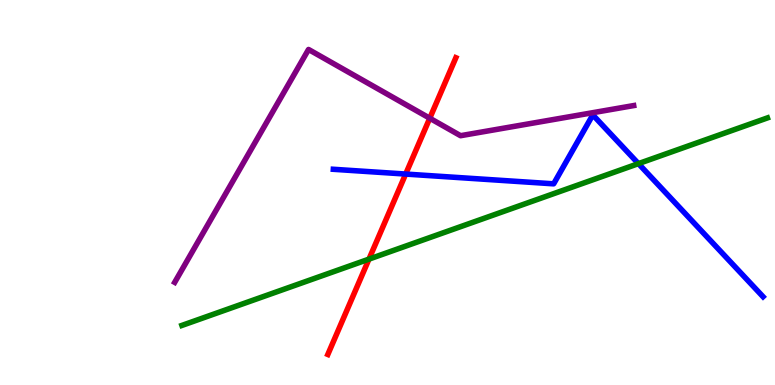[{'lines': ['blue', 'red'], 'intersections': [{'x': 5.23, 'y': 5.48}]}, {'lines': ['green', 'red'], 'intersections': [{'x': 4.76, 'y': 3.27}]}, {'lines': ['purple', 'red'], 'intersections': [{'x': 5.55, 'y': 6.93}]}, {'lines': ['blue', 'green'], 'intersections': [{'x': 8.24, 'y': 5.75}]}, {'lines': ['blue', 'purple'], 'intersections': []}, {'lines': ['green', 'purple'], 'intersections': []}]